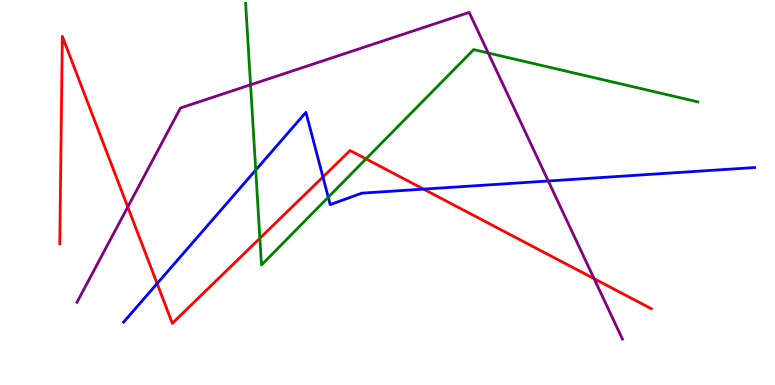[{'lines': ['blue', 'red'], 'intersections': [{'x': 2.03, 'y': 2.63}, {'x': 4.17, 'y': 5.4}, {'x': 5.47, 'y': 5.09}]}, {'lines': ['green', 'red'], 'intersections': [{'x': 3.35, 'y': 3.81}, {'x': 4.72, 'y': 5.87}]}, {'lines': ['purple', 'red'], 'intersections': [{'x': 1.65, 'y': 4.62}, {'x': 7.67, 'y': 2.76}]}, {'lines': ['blue', 'green'], 'intersections': [{'x': 3.3, 'y': 5.58}, {'x': 4.24, 'y': 4.88}]}, {'lines': ['blue', 'purple'], 'intersections': [{'x': 7.07, 'y': 5.3}]}, {'lines': ['green', 'purple'], 'intersections': [{'x': 3.23, 'y': 7.8}, {'x': 6.3, 'y': 8.62}]}]